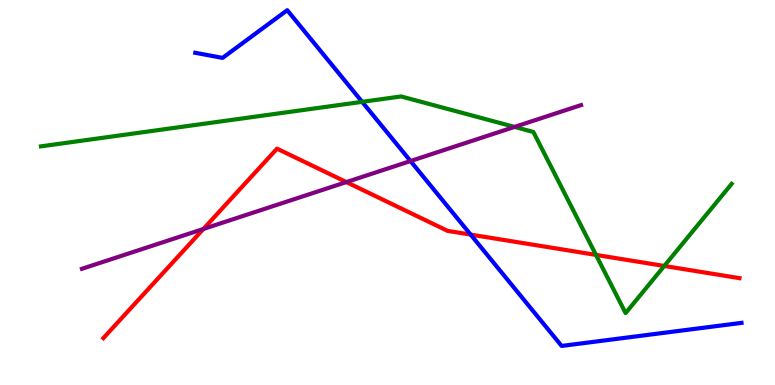[{'lines': ['blue', 'red'], 'intersections': [{'x': 6.07, 'y': 3.91}]}, {'lines': ['green', 'red'], 'intersections': [{'x': 7.69, 'y': 3.38}, {'x': 8.57, 'y': 3.09}]}, {'lines': ['purple', 'red'], 'intersections': [{'x': 2.62, 'y': 4.05}, {'x': 4.47, 'y': 5.27}]}, {'lines': ['blue', 'green'], 'intersections': [{'x': 4.67, 'y': 7.35}]}, {'lines': ['blue', 'purple'], 'intersections': [{'x': 5.3, 'y': 5.82}]}, {'lines': ['green', 'purple'], 'intersections': [{'x': 6.64, 'y': 6.7}]}]